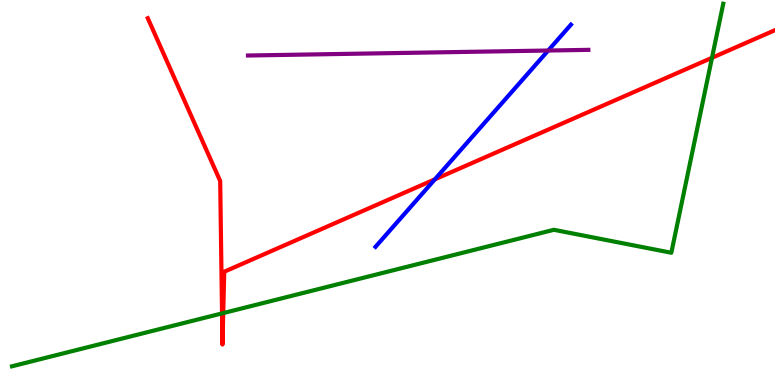[{'lines': ['blue', 'red'], 'intersections': [{'x': 5.61, 'y': 5.34}]}, {'lines': ['green', 'red'], 'intersections': [{'x': 2.86, 'y': 1.86}, {'x': 2.88, 'y': 1.87}, {'x': 9.19, 'y': 8.5}]}, {'lines': ['purple', 'red'], 'intersections': []}, {'lines': ['blue', 'green'], 'intersections': []}, {'lines': ['blue', 'purple'], 'intersections': [{'x': 7.07, 'y': 8.69}]}, {'lines': ['green', 'purple'], 'intersections': []}]